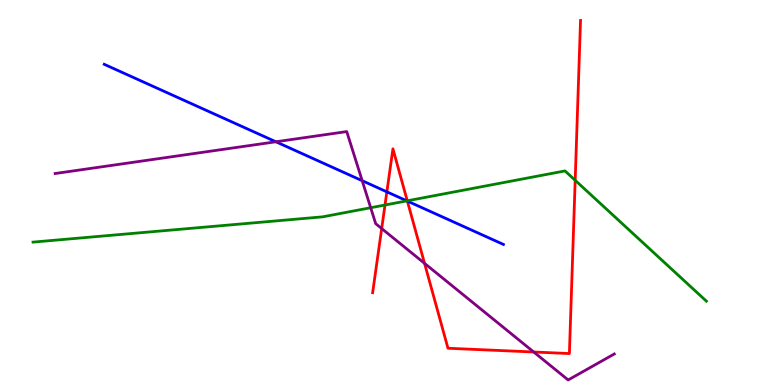[{'lines': ['blue', 'red'], 'intersections': [{'x': 4.99, 'y': 5.02}, {'x': 5.26, 'y': 4.78}]}, {'lines': ['green', 'red'], 'intersections': [{'x': 4.97, 'y': 4.67}, {'x': 5.26, 'y': 4.78}, {'x': 7.42, 'y': 5.32}]}, {'lines': ['purple', 'red'], 'intersections': [{'x': 4.92, 'y': 4.06}, {'x': 5.48, 'y': 3.16}, {'x': 6.89, 'y': 0.857}]}, {'lines': ['blue', 'green'], 'intersections': [{'x': 5.25, 'y': 4.78}]}, {'lines': ['blue', 'purple'], 'intersections': [{'x': 3.56, 'y': 6.32}, {'x': 4.67, 'y': 5.31}]}, {'lines': ['green', 'purple'], 'intersections': [{'x': 4.78, 'y': 4.6}]}]